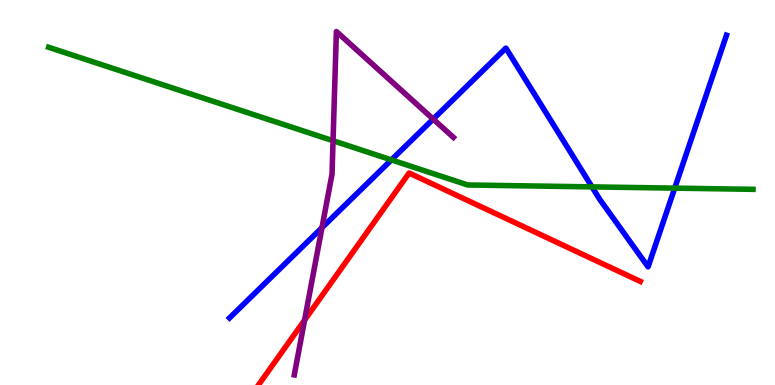[{'lines': ['blue', 'red'], 'intersections': []}, {'lines': ['green', 'red'], 'intersections': []}, {'lines': ['purple', 'red'], 'intersections': [{'x': 3.93, 'y': 1.69}]}, {'lines': ['blue', 'green'], 'intersections': [{'x': 5.05, 'y': 5.85}, {'x': 7.64, 'y': 5.15}, {'x': 8.71, 'y': 5.11}]}, {'lines': ['blue', 'purple'], 'intersections': [{'x': 4.15, 'y': 4.09}, {'x': 5.59, 'y': 6.91}]}, {'lines': ['green', 'purple'], 'intersections': [{'x': 4.3, 'y': 6.34}]}]